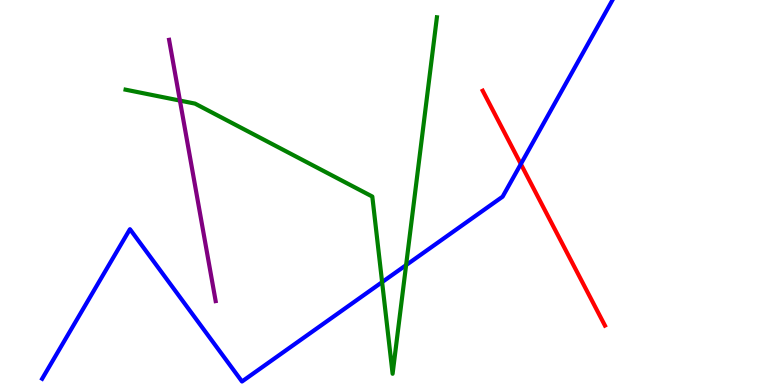[{'lines': ['blue', 'red'], 'intersections': [{'x': 6.72, 'y': 5.74}]}, {'lines': ['green', 'red'], 'intersections': []}, {'lines': ['purple', 'red'], 'intersections': []}, {'lines': ['blue', 'green'], 'intersections': [{'x': 4.93, 'y': 2.67}, {'x': 5.24, 'y': 3.11}]}, {'lines': ['blue', 'purple'], 'intersections': []}, {'lines': ['green', 'purple'], 'intersections': [{'x': 2.32, 'y': 7.39}]}]